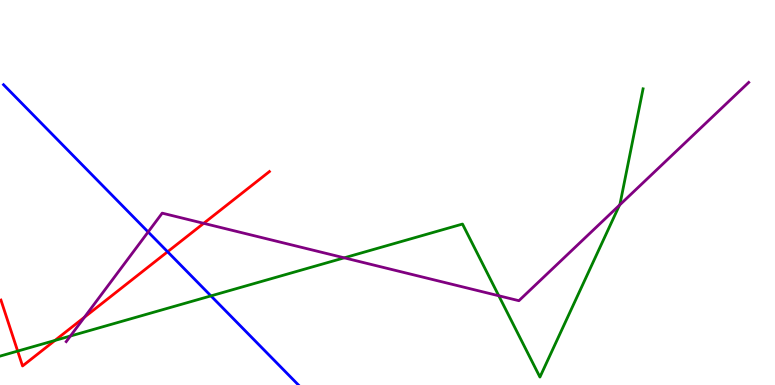[{'lines': ['blue', 'red'], 'intersections': [{'x': 2.16, 'y': 3.46}]}, {'lines': ['green', 'red'], 'intersections': [{'x': 0.228, 'y': 0.881}, {'x': 0.709, 'y': 1.16}]}, {'lines': ['purple', 'red'], 'intersections': [{'x': 1.09, 'y': 1.76}, {'x': 2.63, 'y': 4.2}]}, {'lines': ['blue', 'green'], 'intersections': [{'x': 2.72, 'y': 2.31}]}, {'lines': ['blue', 'purple'], 'intersections': [{'x': 1.91, 'y': 3.98}]}, {'lines': ['green', 'purple'], 'intersections': [{'x': 0.908, 'y': 1.27}, {'x': 4.44, 'y': 3.3}, {'x': 6.44, 'y': 2.32}, {'x': 7.99, 'y': 4.67}]}]